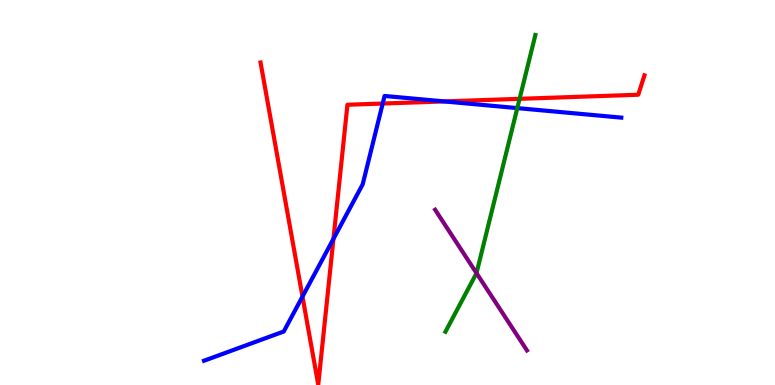[{'lines': ['blue', 'red'], 'intersections': [{'x': 3.9, 'y': 2.3}, {'x': 4.3, 'y': 3.8}, {'x': 4.94, 'y': 7.31}, {'x': 5.73, 'y': 7.37}]}, {'lines': ['green', 'red'], 'intersections': [{'x': 6.7, 'y': 7.43}]}, {'lines': ['purple', 'red'], 'intersections': []}, {'lines': ['blue', 'green'], 'intersections': [{'x': 6.67, 'y': 7.19}]}, {'lines': ['blue', 'purple'], 'intersections': []}, {'lines': ['green', 'purple'], 'intersections': [{'x': 6.15, 'y': 2.91}]}]